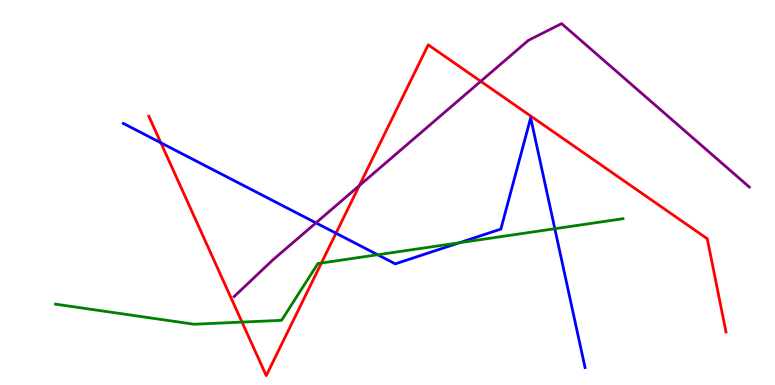[{'lines': ['blue', 'red'], 'intersections': [{'x': 2.08, 'y': 6.29}, {'x': 4.34, 'y': 3.94}]}, {'lines': ['green', 'red'], 'intersections': [{'x': 3.12, 'y': 1.63}, {'x': 4.15, 'y': 3.17}]}, {'lines': ['purple', 'red'], 'intersections': [{'x': 4.64, 'y': 5.18}, {'x': 6.2, 'y': 7.89}]}, {'lines': ['blue', 'green'], 'intersections': [{'x': 4.87, 'y': 3.38}, {'x': 5.93, 'y': 3.69}, {'x': 7.16, 'y': 4.06}]}, {'lines': ['blue', 'purple'], 'intersections': [{'x': 4.08, 'y': 4.21}]}, {'lines': ['green', 'purple'], 'intersections': []}]